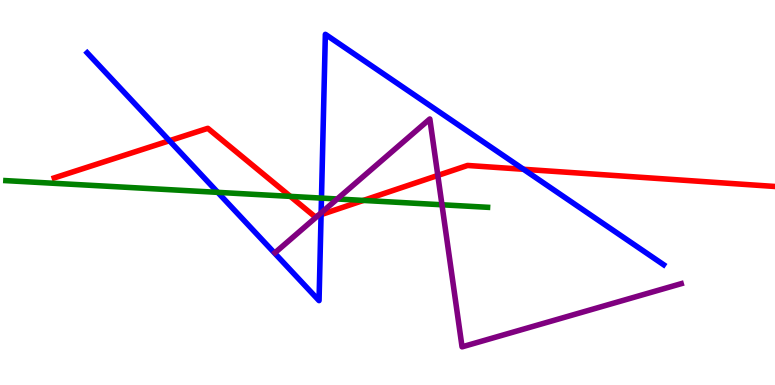[{'lines': ['blue', 'red'], 'intersections': [{'x': 2.19, 'y': 6.34}, {'x': 4.14, 'y': 4.43}, {'x': 6.75, 'y': 5.6}]}, {'lines': ['green', 'red'], 'intersections': [{'x': 3.75, 'y': 4.9}, {'x': 4.69, 'y': 4.79}]}, {'lines': ['purple', 'red'], 'intersections': [{'x': 4.1, 'y': 4.4}, {'x': 5.65, 'y': 5.44}]}, {'lines': ['blue', 'green'], 'intersections': [{'x': 2.81, 'y': 5.0}, {'x': 4.15, 'y': 4.85}]}, {'lines': ['blue', 'purple'], 'intersections': [{'x': 4.14, 'y': 4.47}]}, {'lines': ['green', 'purple'], 'intersections': [{'x': 4.35, 'y': 4.83}, {'x': 5.7, 'y': 4.68}]}]